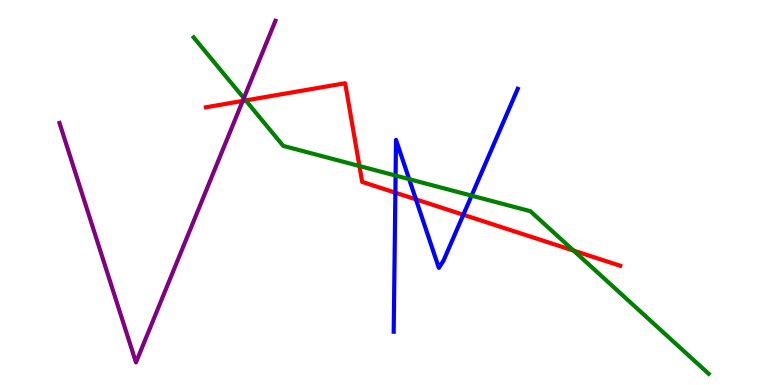[{'lines': ['blue', 'red'], 'intersections': [{'x': 5.1, 'y': 5.0}, {'x': 5.37, 'y': 4.82}, {'x': 5.98, 'y': 4.42}]}, {'lines': ['green', 'red'], 'intersections': [{'x': 3.17, 'y': 7.39}, {'x': 4.64, 'y': 5.69}, {'x': 7.4, 'y': 3.49}]}, {'lines': ['purple', 'red'], 'intersections': [{'x': 3.13, 'y': 7.38}]}, {'lines': ['blue', 'green'], 'intersections': [{'x': 5.1, 'y': 5.44}, {'x': 5.28, 'y': 5.35}, {'x': 6.08, 'y': 4.92}]}, {'lines': ['blue', 'purple'], 'intersections': []}, {'lines': ['green', 'purple'], 'intersections': [{'x': 3.15, 'y': 7.45}]}]